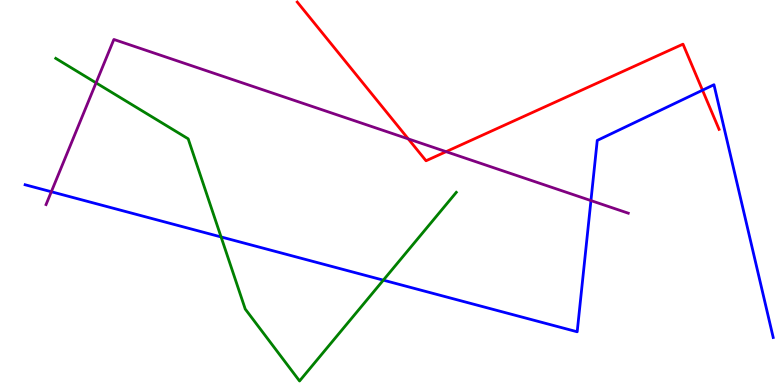[{'lines': ['blue', 'red'], 'intersections': [{'x': 9.06, 'y': 7.66}]}, {'lines': ['green', 'red'], 'intersections': []}, {'lines': ['purple', 'red'], 'intersections': [{'x': 5.27, 'y': 6.39}, {'x': 5.76, 'y': 6.06}]}, {'lines': ['blue', 'green'], 'intersections': [{'x': 2.85, 'y': 3.85}, {'x': 4.95, 'y': 2.72}]}, {'lines': ['blue', 'purple'], 'intersections': [{'x': 0.662, 'y': 5.02}, {'x': 7.63, 'y': 4.79}]}, {'lines': ['green', 'purple'], 'intersections': [{'x': 1.24, 'y': 7.85}]}]